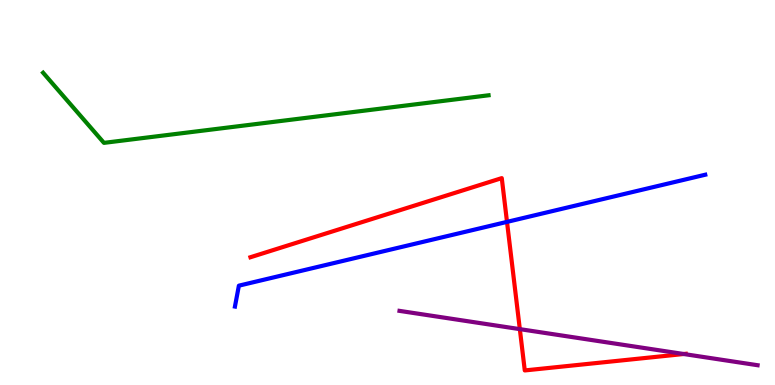[{'lines': ['blue', 'red'], 'intersections': [{'x': 6.54, 'y': 4.24}]}, {'lines': ['green', 'red'], 'intersections': []}, {'lines': ['purple', 'red'], 'intersections': [{'x': 6.71, 'y': 1.45}, {'x': 8.82, 'y': 0.805}]}, {'lines': ['blue', 'green'], 'intersections': []}, {'lines': ['blue', 'purple'], 'intersections': []}, {'lines': ['green', 'purple'], 'intersections': []}]